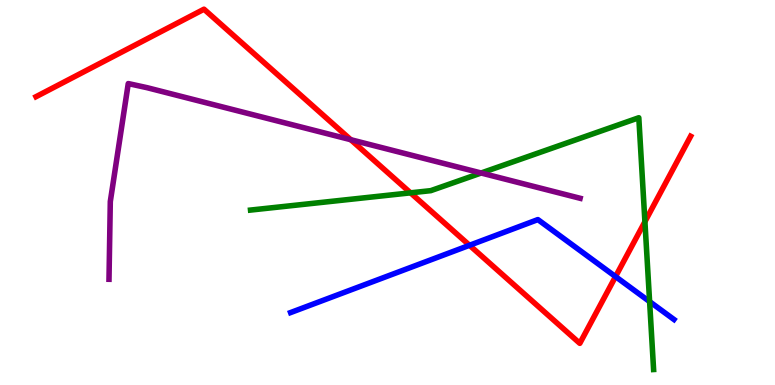[{'lines': ['blue', 'red'], 'intersections': [{'x': 6.06, 'y': 3.63}, {'x': 7.94, 'y': 2.82}]}, {'lines': ['green', 'red'], 'intersections': [{'x': 5.3, 'y': 4.99}, {'x': 8.32, 'y': 4.24}]}, {'lines': ['purple', 'red'], 'intersections': [{'x': 4.53, 'y': 6.37}]}, {'lines': ['blue', 'green'], 'intersections': [{'x': 8.38, 'y': 2.17}]}, {'lines': ['blue', 'purple'], 'intersections': []}, {'lines': ['green', 'purple'], 'intersections': [{'x': 6.21, 'y': 5.51}]}]